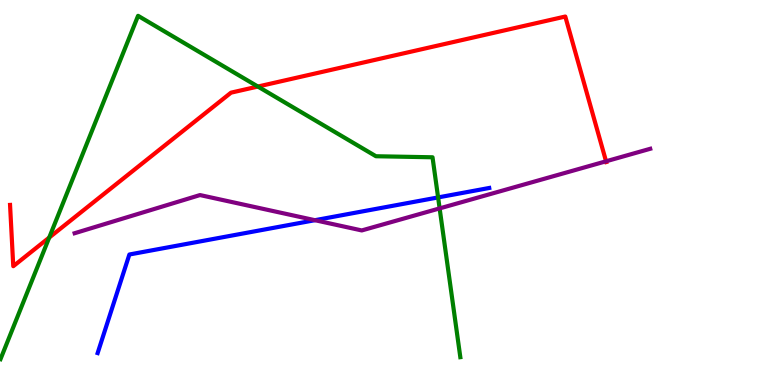[{'lines': ['blue', 'red'], 'intersections': []}, {'lines': ['green', 'red'], 'intersections': [{'x': 0.635, 'y': 3.83}, {'x': 3.33, 'y': 7.75}]}, {'lines': ['purple', 'red'], 'intersections': [{'x': 7.82, 'y': 5.81}]}, {'lines': ['blue', 'green'], 'intersections': [{'x': 5.65, 'y': 4.87}]}, {'lines': ['blue', 'purple'], 'intersections': [{'x': 4.06, 'y': 4.28}]}, {'lines': ['green', 'purple'], 'intersections': [{'x': 5.67, 'y': 4.59}]}]